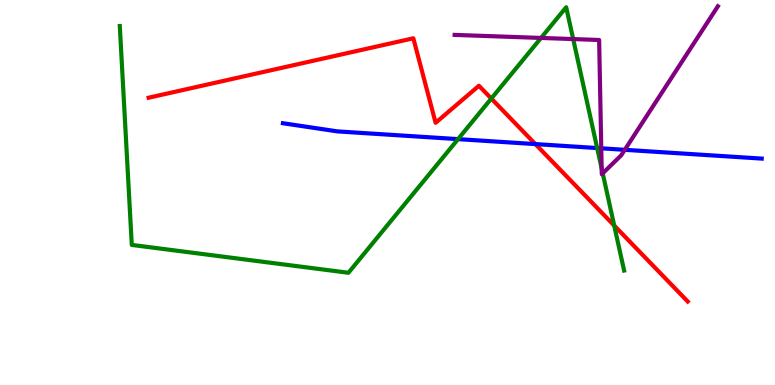[{'lines': ['blue', 'red'], 'intersections': [{'x': 6.91, 'y': 6.26}]}, {'lines': ['green', 'red'], 'intersections': [{'x': 6.34, 'y': 7.44}, {'x': 7.93, 'y': 4.14}]}, {'lines': ['purple', 'red'], 'intersections': []}, {'lines': ['blue', 'green'], 'intersections': [{'x': 5.91, 'y': 6.39}, {'x': 7.71, 'y': 6.15}]}, {'lines': ['blue', 'purple'], 'intersections': [{'x': 7.76, 'y': 6.15}, {'x': 8.06, 'y': 6.11}]}, {'lines': ['green', 'purple'], 'intersections': [{'x': 6.98, 'y': 9.01}, {'x': 7.4, 'y': 8.99}, {'x': 7.76, 'y': 5.62}, {'x': 7.78, 'y': 5.5}]}]